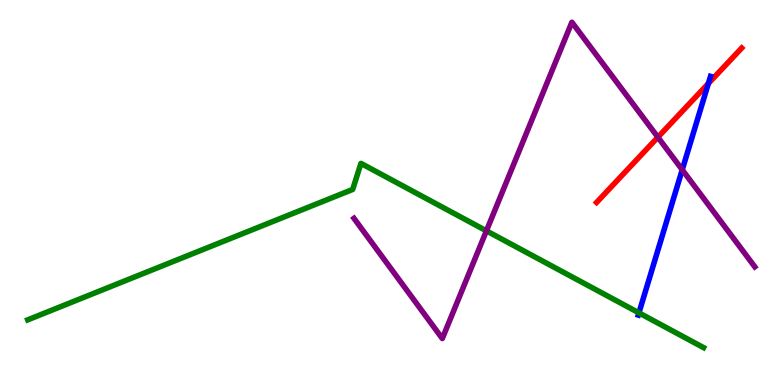[{'lines': ['blue', 'red'], 'intersections': [{'x': 9.14, 'y': 7.83}]}, {'lines': ['green', 'red'], 'intersections': []}, {'lines': ['purple', 'red'], 'intersections': [{'x': 8.49, 'y': 6.44}]}, {'lines': ['blue', 'green'], 'intersections': [{'x': 8.24, 'y': 1.87}]}, {'lines': ['blue', 'purple'], 'intersections': [{'x': 8.8, 'y': 5.59}]}, {'lines': ['green', 'purple'], 'intersections': [{'x': 6.28, 'y': 4.0}]}]